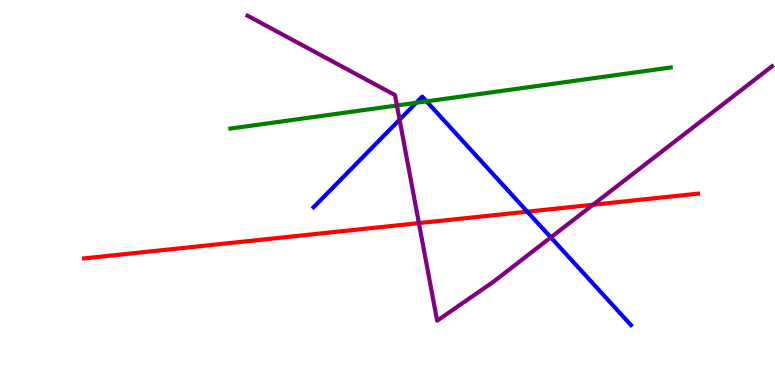[{'lines': ['blue', 'red'], 'intersections': [{'x': 6.8, 'y': 4.5}]}, {'lines': ['green', 'red'], 'intersections': []}, {'lines': ['purple', 'red'], 'intersections': [{'x': 5.41, 'y': 4.21}, {'x': 7.65, 'y': 4.68}]}, {'lines': ['blue', 'green'], 'intersections': [{'x': 5.37, 'y': 7.33}, {'x': 5.5, 'y': 7.37}]}, {'lines': ['blue', 'purple'], 'intersections': [{'x': 5.16, 'y': 6.89}, {'x': 7.11, 'y': 3.83}]}, {'lines': ['green', 'purple'], 'intersections': [{'x': 5.12, 'y': 7.26}]}]